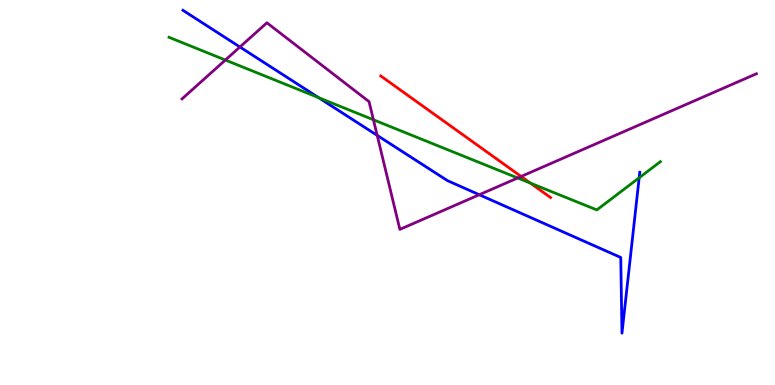[{'lines': ['blue', 'red'], 'intersections': []}, {'lines': ['green', 'red'], 'intersections': [{'x': 6.84, 'y': 5.24}]}, {'lines': ['purple', 'red'], 'intersections': [{'x': 6.72, 'y': 5.42}]}, {'lines': ['blue', 'green'], 'intersections': [{'x': 4.11, 'y': 7.46}, {'x': 8.25, 'y': 5.38}]}, {'lines': ['blue', 'purple'], 'intersections': [{'x': 3.1, 'y': 8.78}, {'x': 4.87, 'y': 6.48}, {'x': 6.18, 'y': 4.94}]}, {'lines': ['green', 'purple'], 'intersections': [{'x': 2.91, 'y': 8.44}, {'x': 4.82, 'y': 6.89}, {'x': 6.68, 'y': 5.38}]}]